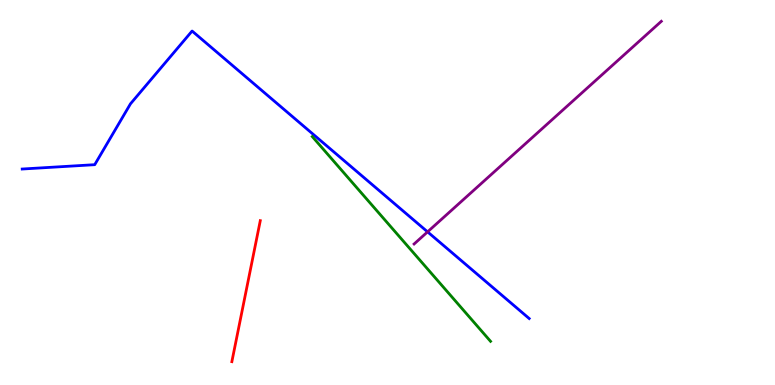[{'lines': ['blue', 'red'], 'intersections': []}, {'lines': ['green', 'red'], 'intersections': []}, {'lines': ['purple', 'red'], 'intersections': []}, {'lines': ['blue', 'green'], 'intersections': []}, {'lines': ['blue', 'purple'], 'intersections': [{'x': 5.52, 'y': 3.98}]}, {'lines': ['green', 'purple'], 'intersections': []}]